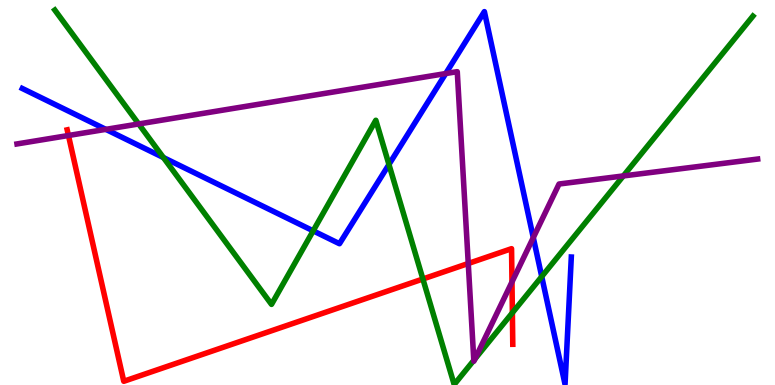[{'lines': ['blue', 'red'], 'intersections': []}, {'lines': ['green', 'red'], 'intersections': [{'x': 5.46, 'y': 2.75}, {'x': 6.61, 'y': 1.88}]}, {'lines': ['purple', 'red'], 'intersections': [{'x': 0.883, 'y': 6.48}, {'x': 6.04, 'y': 3.16}, {'x': 6.61, 'y': 2.68}]}, {'lines': ['blue', 'green'], 'intersections': [{'x': 2.11, 'y': 5.91}, {'x': 4.04, 'y': 4.0}, {'x': 5.02, 'y': 5.73}, {'x': 6.99, 'y': 2.82}]}, {'lines': ['blue', 'purple'], 'intersections': [{'x': 1.37, 'y': 6.64}, {'x': 5.75, 'y': 8.09}, {'x': 6.88, 'y': 3.83}]}, {'lines': ['green', 'purple'], 'intersections': [{'x': 1.79, 'y': 6.78}, {'x': 6.11, 'y': 0.641}, {'x': 6.13, 'y': 0.679}, {'x': 8.04, 'y': 5.43}]}]